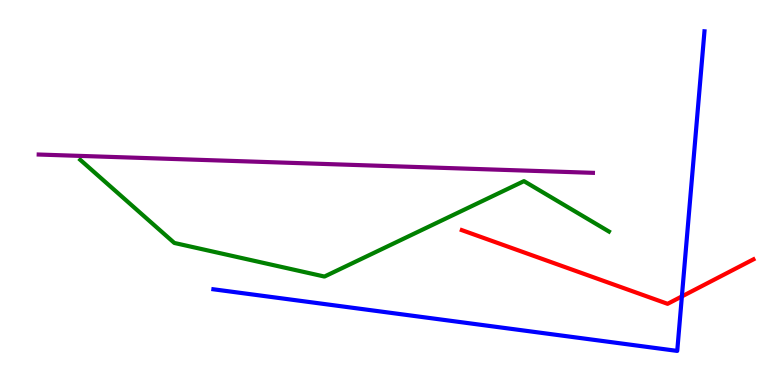[{'lines': ['blue', 'red'], 'intersections': [{'x': 8.8, 'y': 2.3}]}, {'lines': ['green', 'red'], 'intersections': []}, {'lines': ['purple', 'red'], 'intersections': []}, {'lines': ['blue', 'green'], 'intersections': []}, {'lines': ['blue', 'purple'], 'intersections': []}, {'lines': ['green', 'purple'], 'intersections': []}]